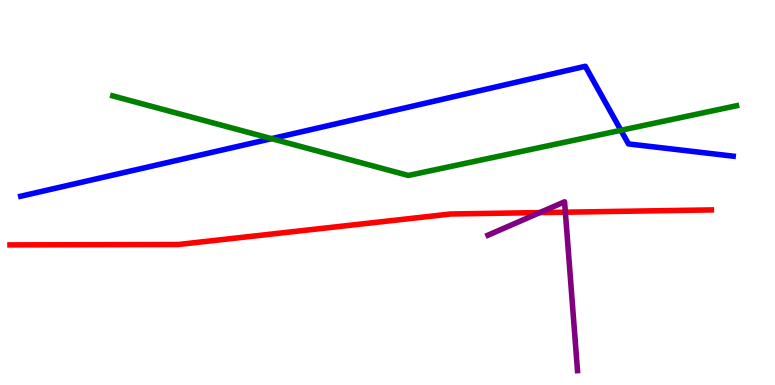[{'lines': ['blue', 'red'], 'intersections': []}, {'lines': ['green', 'red'], 'intersections': []}, {'lines': ['purple', 'red'], 'intersections': [{'x': 6.97, 'y': 4.48}, {'x': 7.29, 'y': 4.49}]}, {'lines': ['blue', 'green'], 'intersections': [{'x': 3.5, 'y': 6.4}, {'x': 8.01, 'y': 6.62}]}, {'lines': ['blue', 'purple'], 'intersections': []}, {'lines': ['green', 'purple'], 'intersections': []}]